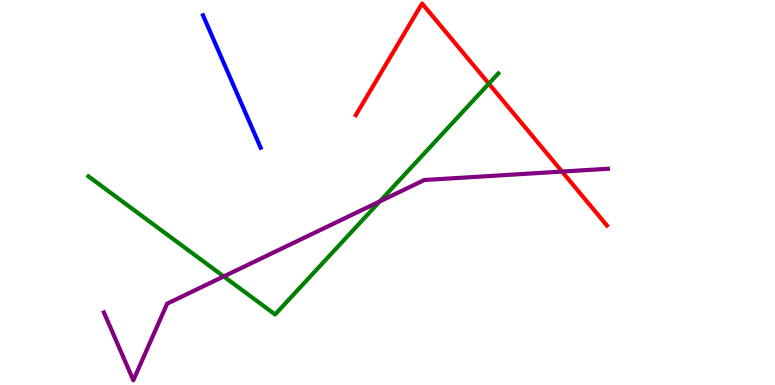[{'lines': ['blue', 'red'], 'intersections': []}, {'lines': ['green', 'red'], 'intersections': [{'x': 6.31, 'y': 7.83}]}, {'lines': ['purple', 'red'], 'intersections': [{'x': 7.25, 'y': 5.54}]}, {'lines': ['blue', 'green'], 'intersections': []}, {'lines': ['blue', 'purple'], 'intersections': []}, {'lines': ['green', 'purple'], 'intersections': [{'x': 2.89, 'y': 2.82}, {'x': 4.9, 'y': 4.77}]}]